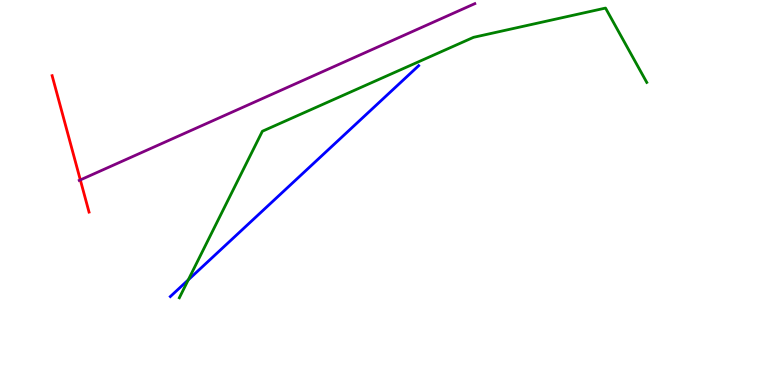[{'lines': ['blue', 'red'], 'intersections': []}, {'lines': ['green', 'red'], 'intersections': []}, {'lines': ['purple', 'red'], 'intersections': [{'x': 1.04, 'y': 5.33}]}, {'lines': ['blue', 'green'], 'intersections': [{'x': 2.43, 'y': 2.73}]}, {'lines': ['blue', 'purple'], 'intersections': []}, {'lines': ['green', 'purple'], 'intersections': []}]